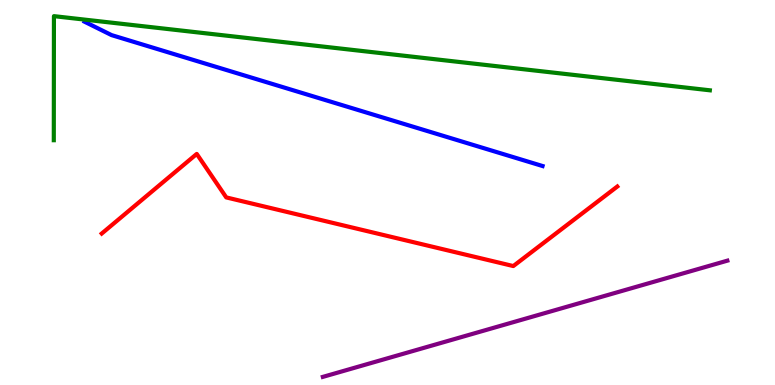[{'lines': ['blue', 'red'], 'intersections': []}, {'lines': ['green', 'red'], 'intersections': []}, {'lines': ['purple', 'red'], 'intersections': []}, {'lines': ['blue', 'green'], 'intersections': []}, {'lines': ['blue', 'purple'], 'intersections': []}, {'lines': ['green', 'purple'], 'intersections': []}]